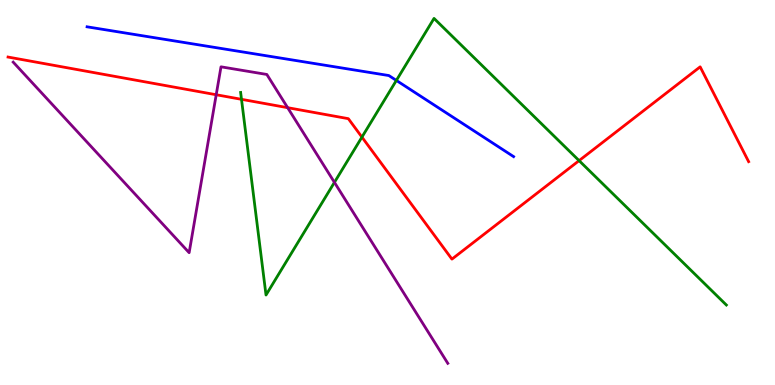[{'lines': ['blue', 'red'], 'intersections': []}, {'lines': ['green', 'red'], 'intersections': [{'x': 3.12, 'y': 7.42}, {'x': 4.67, 'y': 6.44}, {'x': 7.47, 'y': 5.83}]}, {'lines': ['purple', 'red'], 'intersections': [{'x': 2.79, 'y': 7.54}, {'x': 3.71, 'y': 7.2}]}, {'lines': ['blue', 'green'], 'intersections': [{'x': 5.11, 'y': 7.91}]}, {'lines': ['blue', 'purple'], 'intersections': []}, {'lines': ['green', 'purple'], 'intersections': [{'x': 4.32, 'y': 5.26}]}]